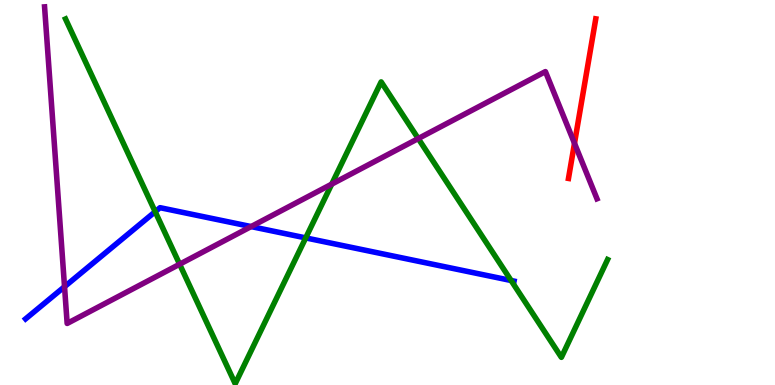[{'lines': ['blue', 'red'], 'intersections': []}, {'lines': ['green', 'red'], 'intersections': []}, {'lines': ['purple', 'red'], 'intersections': [{'x': 7.41, 'y': 6.28}]}, {'lines': ['blue', 'green'], 'intersections': [{'x': 2.0, 'y': 4.5}, {'x': 3.94, 'y': 3.82}, {'x': 6.59, 'y': 2.71}]}, {'lines': ['blue', 'purple'], 'intersections': [{'x': 0.833, 'y': 2.55}, {'x': 3.24, 'y': 4.11}]}, {'lines': ['green', 'purple'], 'intersections': [{'x': 2.32, 'y': 3.14}, {'x': 4.28, 'y': 5.22}, {'x': 5.4, 'y': 6.4}]}]